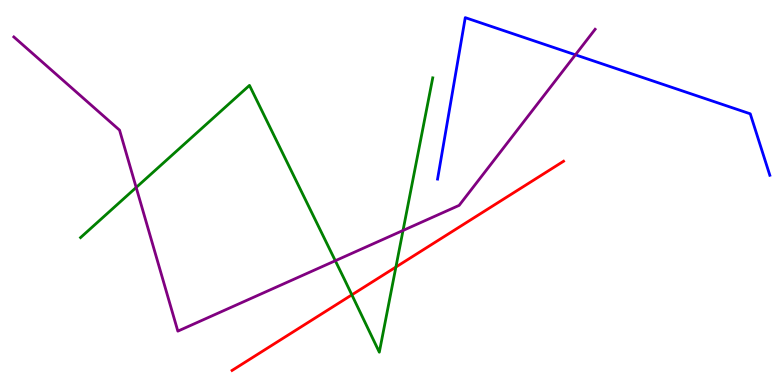[{'lines': ['blue', 'red'], 'intersections': []}, {'lines': ['green', 'red'], 'intersections': [{'x': 4.54, 'y': 2.34}, {'x': 5.11, 'y': 3.06}]}, {'lines': ['purple', 'red'], 'intersections': []}, {'lines': ['blue', 'green'], 'intersections': []}, {'lines': ['blue', 'purple'], 'intersections': [{'x': 7.42, 'y': 8.58}]}, {'lines': ['green', 'purple'], 'intersections': [{'x': 1.76, 'y': 5.13}, {'x': 4.33, 'y': 3.23}, {'x': 5.2, 'y': 4.01}]}]